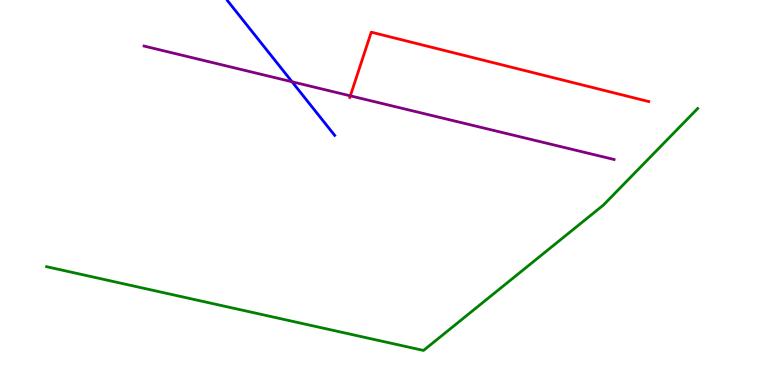[{'lines': ['blue', 'red'], 'intersections': []}, {'lines': ['green', 'red'], 'intersections': []}, {'lines': ['purple', 'red'], 'intersections': [{'x': 4.52, 'y': 7.51}]}, {'lines': ['blue', 'green'], 'intersections': []}, {'lines': ['blue', 'purple'], 'intersections': [{'x': 3.77, 'y': 7.88}]}, {'lines': ['green', 'purple'], 'intersections': []}]